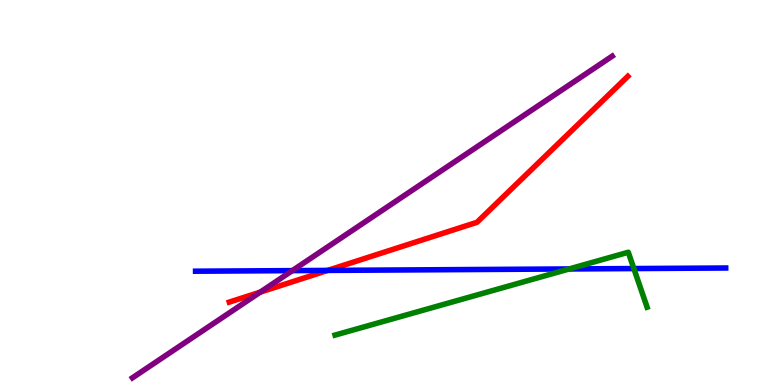[{'lines': ['blue', 'red'], 'intersections': [{'x': 4.23, 'y': 2.98}]}, {'lines': ['green', 'red'], 'intersections': []}, {'lines': ['purple', 'red'], 'intersections': [{'x': 3.36, 'y': 2.41}]}, {'lines': ['blue', 'green'], 'intersections': [{'x': 7.34, 'y': 3.01}, {'x': 8.18, 'y': 3.02}]}, {'lines': ['blue', 'purple'], 'intersections': [{'x': 3.77, 'y': 2.97}]}, {'lines': ['green', 'purple'], 'intersections': []}]